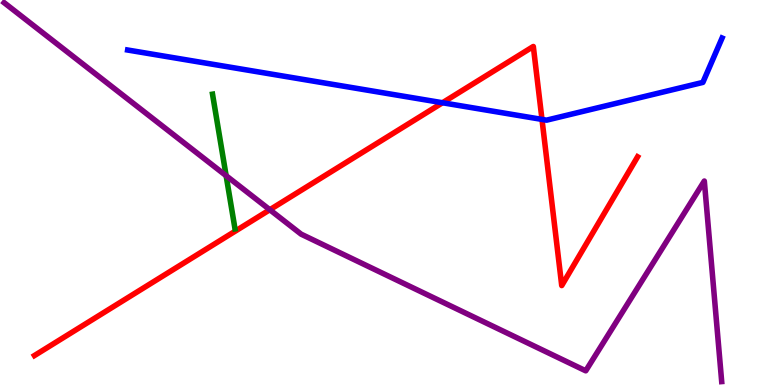[{'lines': ['blue', 'red'], 'intersections': [{'x': 5.71, 'y': 7.33}, {'x': 6.99, 'y': 6.9}]}, {'lines': ['green', 'red'], 'intersections': []}, {'lines': ['purple', 'red'], 'intersections': [{'x': 3.48, 'y': 4.55}]}, {'lines': ['blue', 'green'], 'intersections': []}, {'lines': ['blue', 'purple'], 'intersections': []}, {'lines': ['green', 'purple'], 'intersections': [{'x': 2.92, 'y': 5.44}]}]